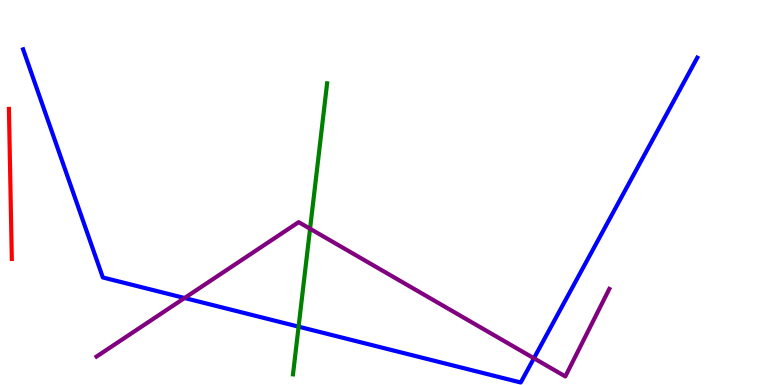[{'lines': ['blue', 'red'], 'intersections': []}, {'lines': ['green', 'red'], 'intersections': []}, {'lines': ['purple', 'red'], 'intersections': []}, {'lines': ['blue', 'green'], 'intersections': [{'x': 3.85, 'y': 1.52}]}, {'lines': ['blue', 'purple'], 'intersections': [{'x': 2.38, 'y': 2.26}, {'x': 6.89, 'y': 0.695}]}, {'lines': ['green', 'purple'], 'intersections': [{'x': 4.0, 'y': 4.06}]}]